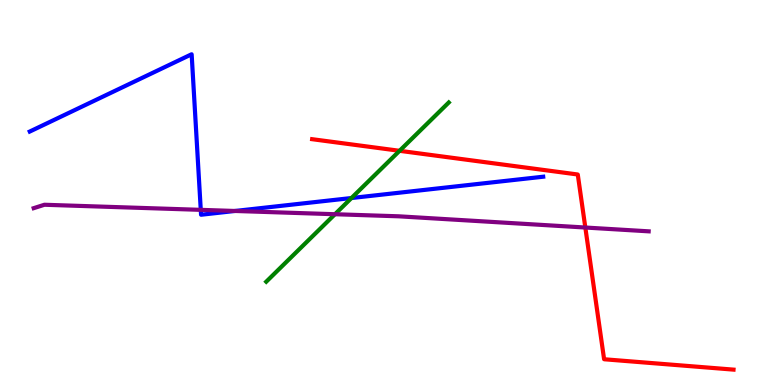[{'lines': ['blue', 'red'], 'intersections': []}, {'lines': ['green', 'red'], 'intersections': [{'x': 5.16, 'y': 6.08}]}, {'lines': ['purple', 'red'], 'intersections': [{'x': 7.55, 'y': 4.09}]}, {'lines': ['blue', 'green'], 'intersections': [{'x': 4.54, 'y': 4.86}]}, {'lines': ['blue', 'purple'], 'intersections': [{'x': 2.59, 'y': 4.55}, {'x': 3.03, 'y': 4.52}]}, {'lines': ['green', 'purple'], 'intersections': [{'x': 4.32, 'y': 4.44}]}]